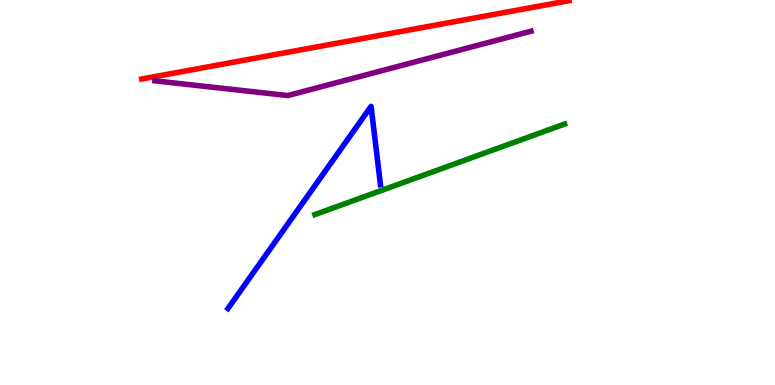[{'lines': ['blue', 'red'], 'intersections': []}, {'lines': ['green', 'red'], 'intersections': []}, {'lines': ['purple', 'red'], 'intersections': []}, {'lines': ['blue', 'green'], 'intersections': []}, {'lines': ['blue', 'purple'], 'intersections': []}, {'lines': ['green', 'purple'], 'intersections': []}]